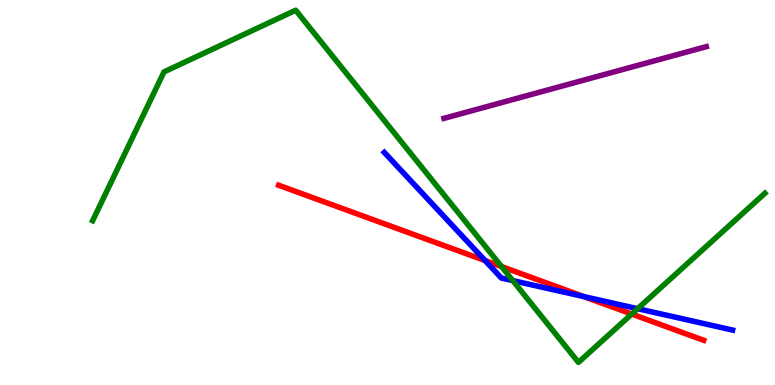[{'lines': ['blue', 'red'], 'intersections': [{'x': 6.26, 'y': 3.23}, {'x': 7.54, 'y': 2.3}]}, {'lines': ['green', 'red'], 'intersections': [{'x': 6.47, 'y': 3.08}, {'x': 8.15, 'y': 1.84}]}, {'lines': ['purple', 'red'], 'intersections': []}, {'lines': ['blue', 'green'], 'intersections': [{'x': 6.62, 'y': 2.71}, {'x': 8.23, 'y': 1.98}]}, {'lines': ['blue', 'purple'], 'intersections': []}, {'lines': ['green', 'purple'], 'intersections': []}]